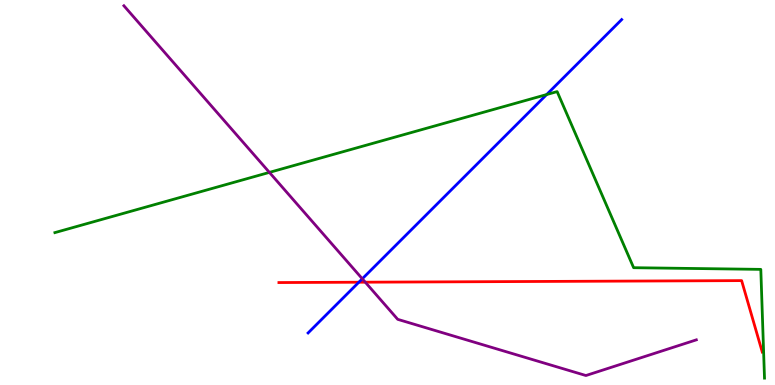[{'lines': ['blue', 'red'], 'intersections': [{'x': 4.63, 'y': 2.67}]}, {'lines': ['green', 'red'], 'intersections': []}, {'lines': ['purple', 'red'], 'intersections': [{'x': 4.71, 'y': 2.67}]}, {'lines': ['blue', 'green'], 'intersections': [{'x': 7.05, 'y': 7.54}]}, {'lines': ['blue', 'purple'], 'intersections': [{'x': 4.67, 'y': 2.76}]}, {'lines': ['green', 'purple'], 'intersections': [{'x': 3.48, 'y': 5.52}]}]